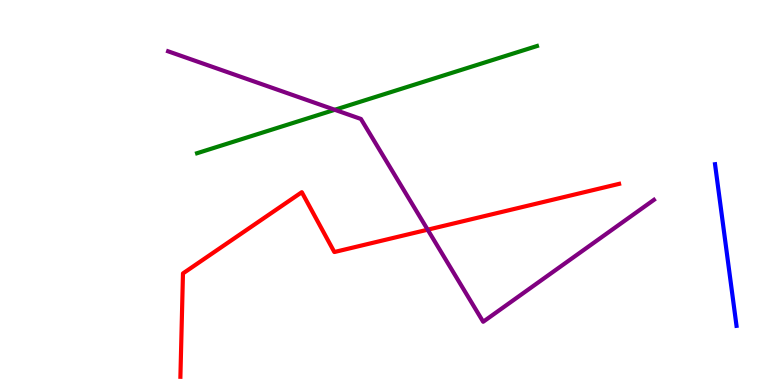[{'lines': ['blue', 'red'], 'intersections': []}, {'lines': ['green', 'red'], 'intersections': []}, {'lines': ['purple', 'red'], 'intersections': [{'x': 5.52, 'y': 4.03}]}, {'lines': ['blue', 'green'], 'intersections': []}, {'lines': ['blue', 'purple'], 'intersections': []}, {'lines': ['green', 'purple'], 'intersections': [{'x': 4.32, 'y': 7.15}]}]